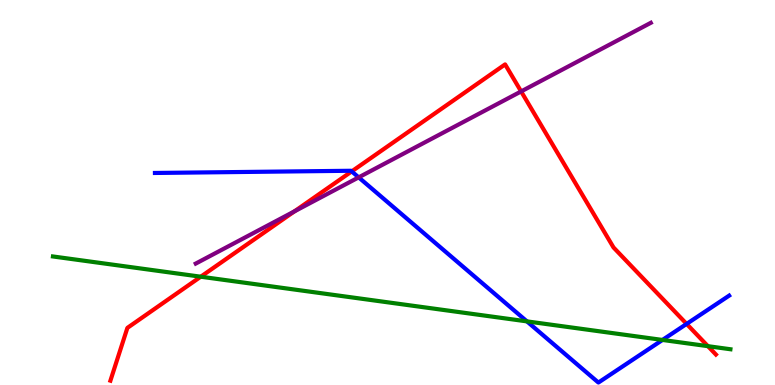[{'lines': ['blue', 'red'], 'intersections': [{'x': 4.54, 'y': 5.55}, {'x': 8.86, 'y': 1.59}]}, {'lines': ['green', 'red'], 'intersections': [{'x': 2.59, 'y': 2.81}, {'x': 9.13, 'y': 1.01}]}, {'lines': ['purple', 'red'], 'intersections': [{'x': 3.8, 'y': 4.51}, {'x': 6.72, 'y': 7.63}]}, {'lines': ['blue', 'green'], 'intersections': [{'x': 6.8, 'y': 1.65}, {'x': 8.55, 'y': 1.17}]}, {'lines': ['blue', 'purple'], 'intersections': [{'x': 4.63, 'y': 5.39}]}, {'lines': ['green', 'purple'], 'intersections': []}]